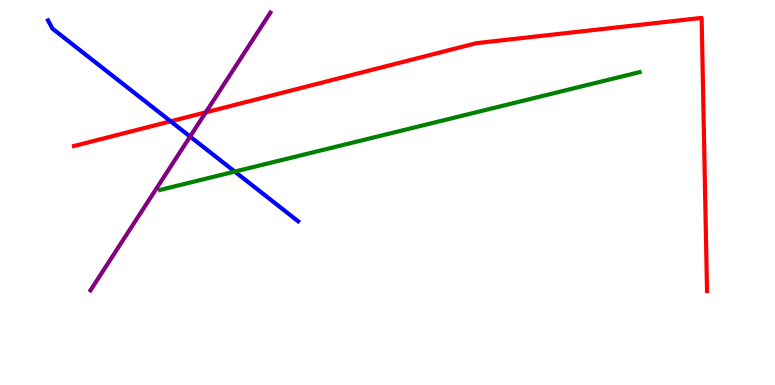[{'lines': ['blue', 'red'], 'intersections': [{'x': 2.2, 'y': 6.85}]}, {'lines': ['green', 'red'], 'intersections': []}, {'lines': ['purple', 'red'], 'intersections': [{'x': 2.66, 'y': 7.08}]}, {'lines': ['blue', 'green'], 'intersections': [{'x': 3.03, 'y': 5.54}]}, {'lines': ['blue', 'purple'], 'intersections': [{'x': 2.45, 'y': 6.45}]}, {'lines': ['green', 'purple'], 'intersections': []}]